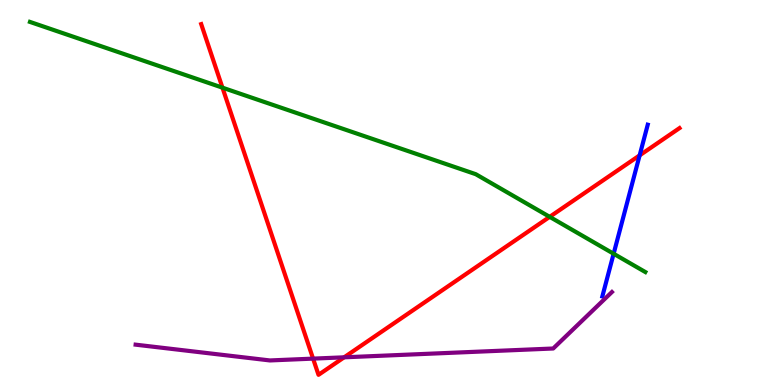[{'lines': ['blue', 'red'], 'intersections': [{'x': 8.25, 'y': 5.96}]}, {'lines': ['green', 'red'], 'intersections': [{'x': 2.87, 'y': 7.72}, {'x': 7.09, 'y': 4.37}]}, {'lines': ['purple', 'red'], 'intersections': [{'x': 4.04, 'y': 0.685}, {'x': 4.44, 'y': 0.719}]}, {'lines': ['blue', 'green'], 'intersections': [{'x': 7.92, 'y': 3.41}]}, {'lines': ['blue', 'purple'], 'intersections': []}, {'lines': ['green', 'purple'], 'intersections': []}]